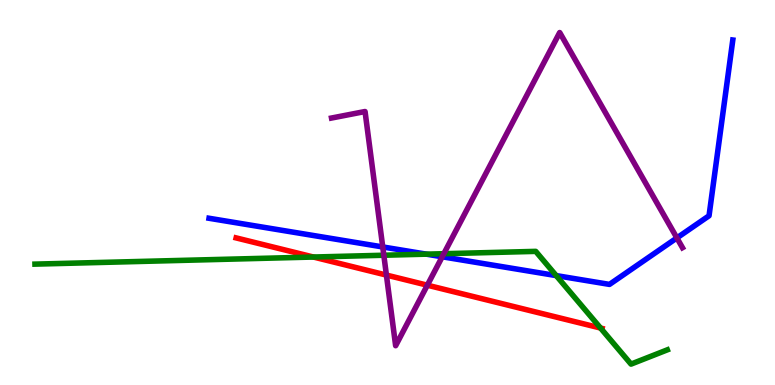[{'lines': ['blue', 'red'], 'intersections': []}, {'lines': ['green', 'red'], 'intersections': [{'x': 4.04, 'y': 3.32}, {'x': 7.75, 'y': 1.48}]}, {'lines': ['purple', 'red'], 'intersections': [{'x': 4.99, 'y': 2.86}, {'x': 5.51, 'y': 2.59}]}, {'lines': ['blue', 'green'], 'intersections': [{'x': 5.5, 'y': 3.4}, {'x': 7.18, 'y': 2.84}]}, {'lines': ['blue', 'purple'], 'intersections': [{'x': 4.94, 'y': 3.59}, {'x': 5.71, 'y': 3.33}, {'x': 8.73, 'y': 3.82}]}, {'lines': ['green', 'purple'], 'intersections': [{'x': 4.95, 'y': 3.37}, {'x': 5.73, 'y': 3.41}]}]